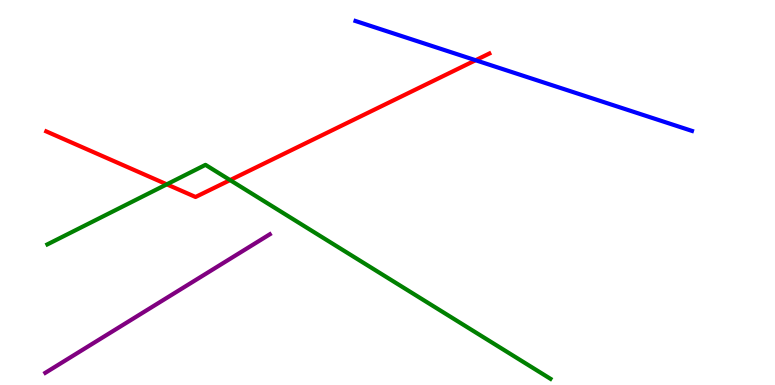[{'lines': ['blue', 'red'], 'intersections': [{'x': 6.14, 'y': 8.44}]}, {'lines': ['green', 'red'], 'intersections': [{'x': 2.15, 'y': 5.21}, {'x': 2.97, 'y': 5.32}]}, {'lines': ['purple', 'red'], 'intersections': []}, {'lines': ['blue', 'green'], 'intersections': []}, {'lines': ['blue', 'purple'], 'intersections': []}, {'lines': ['green', 'purple'], 'intersections': []}]